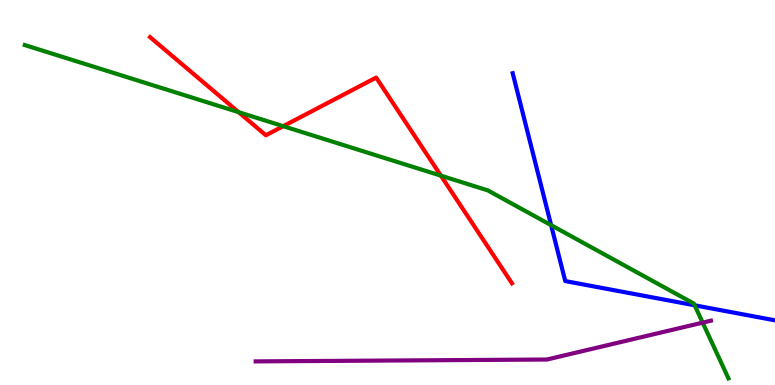[{'lines': ['blue', 'red'], 'intersections': []}, {'lines': ['green', 'red'], 'intersections': [{'x': 3.08, 'y': 7.09}, {'x': 3.65, 'y': 6.72}, {'x': 5.69, 'y': 5.44}]}, {'lines': ['purple', 'red'], 'intersections': []}, {'lines': ['blue', 'green'], 'intersections': [{'x': 7.11, 'y': 4.15}, {'x': 8.96, 'y': 2.07}]}, {'lines': ['blue', 'purple'], 'intersections': []}, {'lines': ['green', 'purple'], 'intersections': [{'x': 9.07, 'y': 1.62}]}]